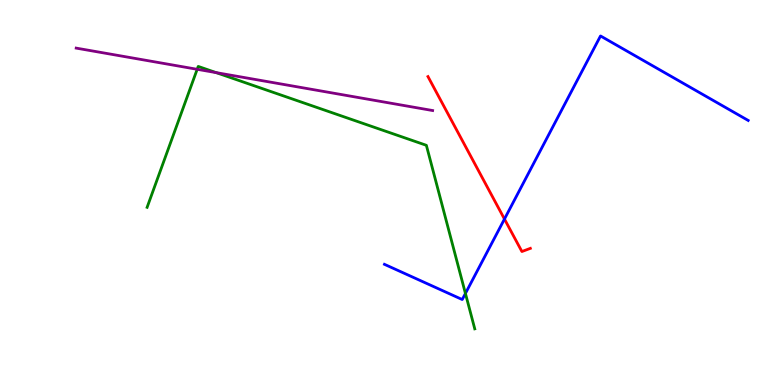[{'lines': ['blue', 'red'], 'intersections': [{'x': 6.51, 'y': 4.31}]}, {'lines': ['green', 'red'], 'intersections': []}, {'lines': ['purple', 'red'], 'intersections': []}, {'lines': ['blue', 'green'], 'intersections': [{'x': 6.01, 'y': 2.38}]}, {'lines': ['blue', 'purple'], 'intersections': []}, {'lines': ['green', 'purple'], 'intersections': [{'x': 2.54, 'y': 8.2}, {'x': 2.79, 'y': 8.11}]}]